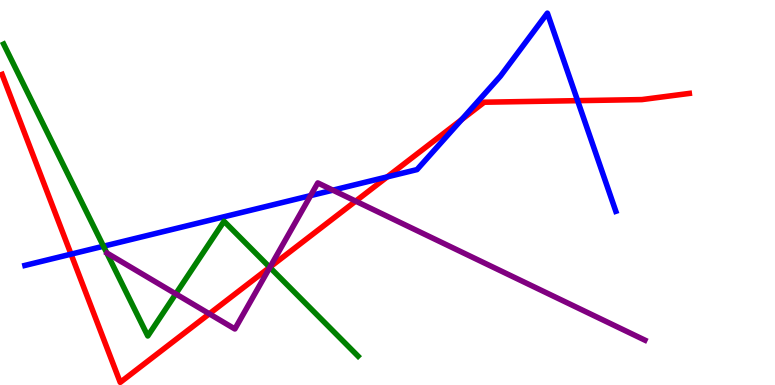[{'lines': ['blue', 'red'], 'intersections': [{'x': 0.917, 'y': 3.4}, {'x': 5.0, 'y': 5.41}, {'x': 5.96, 'y': 6.89}, {'x': 7.45, 'y': 7.39}]}, {'lines': ['green', 'red'], 'intersections': [{'x': 3.48, 'y': 3.06}]}, {'lines': ['purple', 'red'], 'intersections': [{'x': 2.7, 'y': 1.85}, {'x': 3.48, 'y': 3.06}, {'x': 4.59, 'y': 4.78}]}, {'lines': ['blue', 'green'], 'intersections': [{'x': 1.34, 'y': 3.6}]}, {'lines': ['blue', 'purple'], 'intersections': [{'x': 4.01, 'y': 4.92}, {'x': 4.3, 'y': 5.06}]}, {'lines': ['green', 'purple'], 'intersections': [{'x': 2.27, 'y': 2.37}, {'x': 3.48, 'y': 3.05}]}]